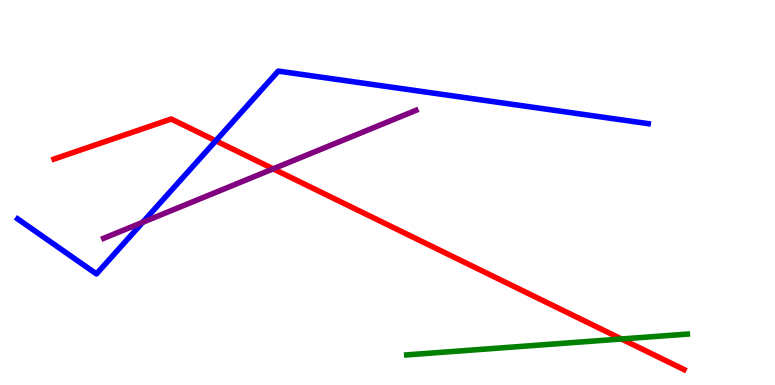[{'lines': ['blue', 'red'], 'intersections': [{'x': 2.78, 'y': 6.34}]}, {'lines': ['green', 'red'], 'intersections': [{'x': 8.02, 'y': 1.2}]}, {'lines': ['purple', 'red'], 'intersections': [{'x': 3.52, 'y': 5.61}]}, {'lines': ['blue', 'green'], 'intersections': []}, {'lines': ['blue', 'purple'], 'intersections': [{'x': 1.84, 'y': 4.23}]}, {'lines': ['green', 'purple'], 'intersections': []}]